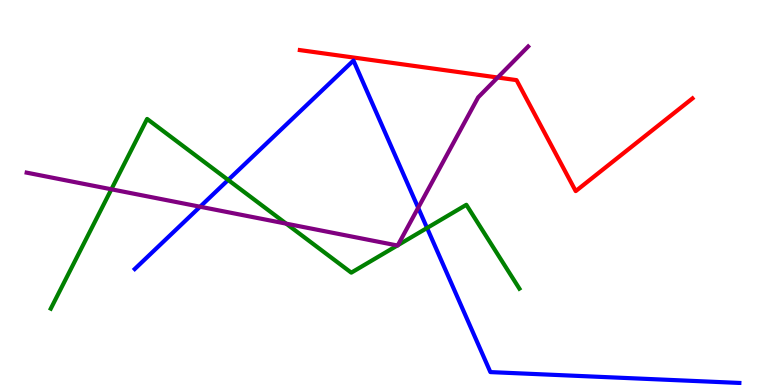[{'lines': ['blue', 'red'], 'intersections': []}, {'lines': ['green', 'red'], 'intersections': []}, {'lines': ['purple', 'red'], 'intersections': [{'x': 6.42, 'y': 7.99}]}, {'lines': ['blue', 'green'], 'intersections': [{'x': 2.94, 'y': 5.33}, {'x': 5.51, 'y': 4.08}]}, {'lines': ['blue', 'purple'], 'intersections': [{'x': 2.58, 'y': 4.63}, {'x': 5.4, 'y': 4.6}]}, {'lines': ['green', 'purple'], 'intersections': [{'x': 1.44, 'y': 5.08}, {'x': 3.69, 'y': 4.19}, {'x': 5.13, 'y': 3.62}, {'x': 5.13, 'y': 3.63}]}]